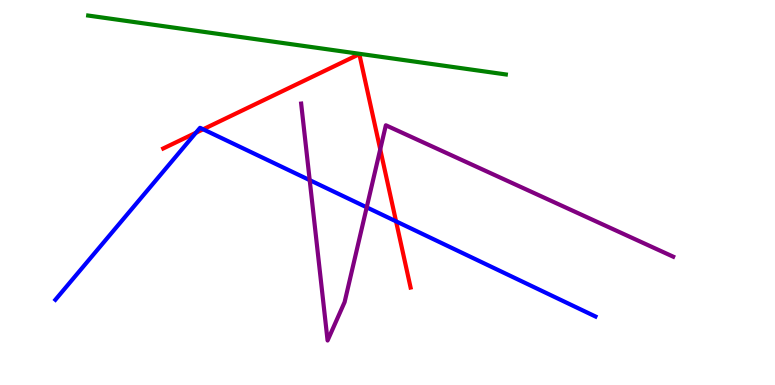[{'lines': ['blue', 'red'], 'intersections': [{'x': 2.53, 'y': 6.55}, {'x': 2.62, 'y': 6.64}, {'x': 5.11, 'y': 4.25}]}, {'lines': ['green', 'red'], 'intersections': []}, {'lines': ['purple', 'red'], 'intersections': [{'x': 4.91, 'y': 6.12}]}, {'lines': ['blue', 'green'], 'intersections': []}, {'lines': ['blue', 'purple'], 'intersections': [{'x': 4.0, 'y': 5.32}, {'x': 4.73, 'y': 4.61}]}, {'lines': ['green', 'purple'], 'intersections': []}]